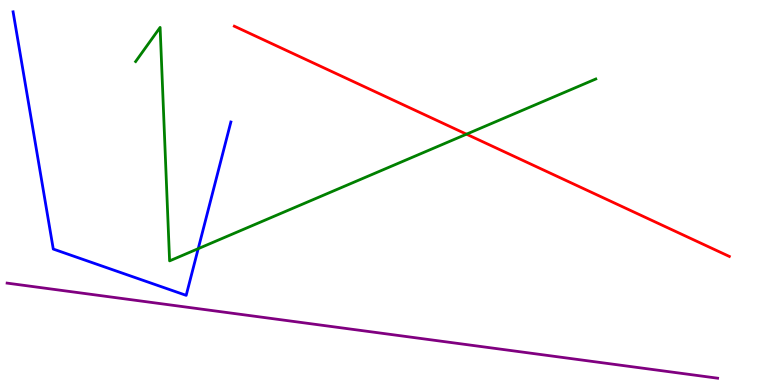[{'lines': ['blue', 'red'], 'intersections': []}, {'lines': ['green', 'red'], 'intersections': [{'x': 6.02, 'y': 6.51}]}, {'lines': ['purple', 'red'], 'intersections': []}, {'lines': ['blue', 'green'], 'intersections': [{'x': 2.56, 'y': 3.54}]}, {'lines': ['blue', 'purple'], 'intersections': []}, {'lines': ['green', 'purple'], 'intersections': []}]